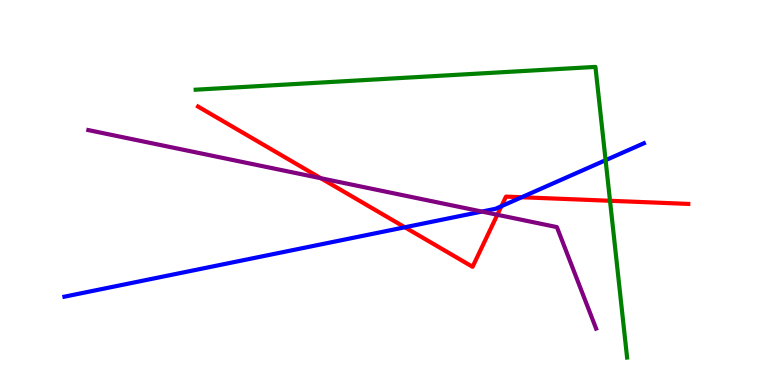[{'lines': ['blue', 'red'], 'intersections': [{'x': 5.22, 'y': 4.1}, {'x': 6.47, 'y': 4.64}, {'x': 6.73, 'y': 4.88}]}, {'lines': ['green', 'red'], 'intersections': [{'x': 7.87, 'y': 4.79}]}, {'lines': ['purple', 'red'], 'intersections': [{'x': 4.14, 'y': 5.37}, {'x': 6.42, 'y': 4.42}]}, {'lines': ['blue', 'green'], 'intersections': [{'x': 7.81, 'y': 5.84}]}, {'lines': ['blue', 'purple'], 'intersections': [{'x': 6.22, 'y': 4.5}]}, {'lines': ['green', 'purple'], 'intersections': []}]